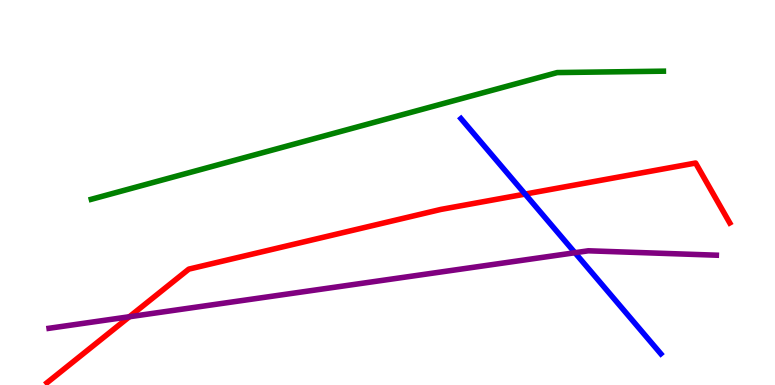[{'lines': ['blue', 'red'], 'intersections': [{'x': 6.78, 'y': 4.96}]}, {'lines': ['green', 'red'], 'intersections': []}, {'lines': ['purple', 'red'], 'intersections': [{'x': 1.67, 'y': 1.77}]}, {'lines': ['blue', 'green'], 'intersections': []}, {'lines': ['blue', 'purple'], 'intersections': [{'x': 7.42, 'y': 3.44}]}, {'lines': ['green', 'purple'], 'intersections': []}]